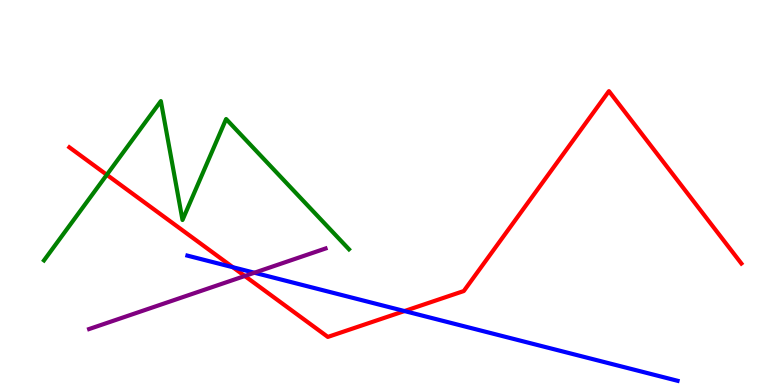[{'lines': ['blue', 'red'], 'intersections': [{'x': 3.0, 'y': 3.06}, {'x': 5.22, 'y': 1.92}]}, {'lines': ['green', 'red'], 'intersections': [{'x': 1.38, 'y': 5.46}]}, {'lines': ['purple', 'red'], 'intersections': [{'x': 3.16, 'y': 2.83}]}, {'lines': ['blue', 'green'], 'intersections': []}, {'lines': ['blue', 'purple'], 'intersections': [{'x': 3.28, 'y': 2.92}]}, {'lines': ['green', 'purple'], 'intersections': []}]